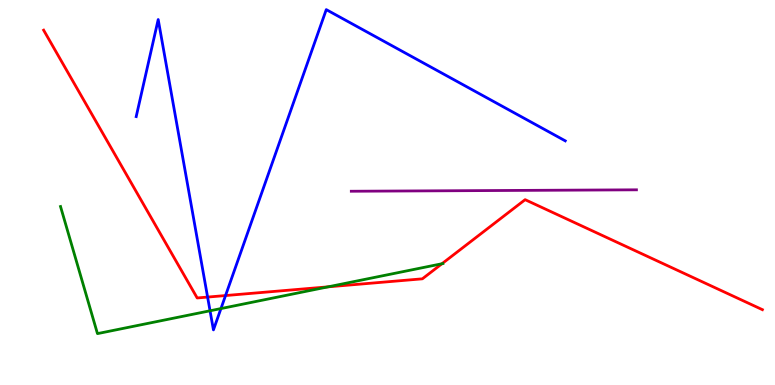[{'lines': ['blue', 'red'], 'intersections': [{'x': 2.68, 'y': 2.28}, {'x': 2.91, 'y': 2.32}]}, {'lines': ['green', 'red'], 'intersections': [{'x': 4.23, 'y': 2.55}, {'x': 5.7, 'y': 3.15}]}, {'lines': ['purple', 'red'], 'intersections': []}, {'lines': ['blue', 'green'], 'intersections': [{'x': 2.71, 'y': 1.93}, {'x': 2.85, 'y': 1.99}]}, {'lines': ['blue', 'purple'], 'intersections': []}, {'lines': ['green', 'purple'], 'intersections': []}]